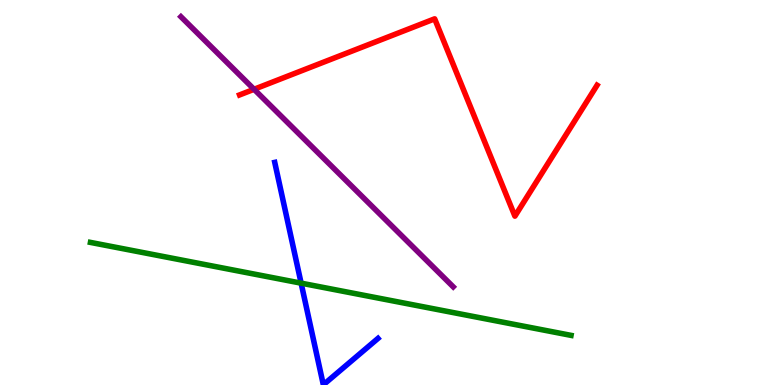[{'lines': ['blue', 'red'], 'intersections': []}, {'lines': ['green', 'red'], 'intersections': []}, {'lines': ['purple', 'red'], 'intersections': [{'x': 3.28, 'y': 7.68}]}, {'lines': ['blue', 'green'], 'intersections': [{'x': 3.89, 'y': 2.65}]}, {'lines': ['blue', 'purple'], 'intersections': []}, {'lines': ['green', 'purple'], 'intersections': []}]